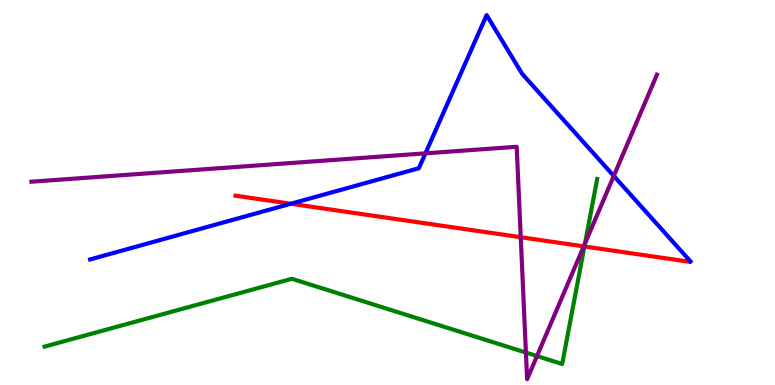[{'lines': ['blue', 'red'], 'intersections': [{'x': 3.75, 'y': 4.71}]}, {'lines': ['green', 'red'], 'intersections': [{'x': 7.54, 'y': 3.6}]}, {'lines': ['purple', 'red'], 'intersections': [{'x': 6.72, 'y': 3.84}, {'x': 7.53, 'y': 3.6}]}, {'lines': ['blue', 'green'], 'intersections': []}, {'lines': ['blue', 'purple'], 'intersections': [{'x': 5.49, 'y': 6.02}, {'x': 7.92, 'y': 5.43}]}, {'lines': ['green', 'purple'], 'intersections': [{'x': 6.79, 'y': 0.843}, {'x': 6.93, 'y': 0.752}, {'x': 7.55, 'y': 3.68}]}]